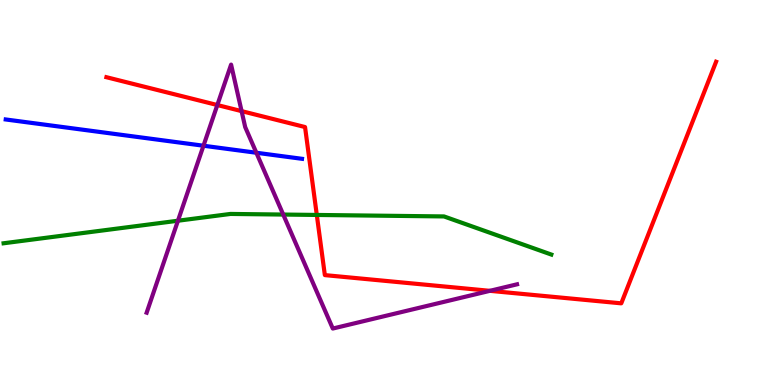[{'lines': ['blue', 'red'], 'intersections': []}, {'lines': ['green', 'red'], 'intersections': [{'x': 4.09, 'y': 4.42}]}, {'lines': ['purple', 'red'], 'intersections': [{'x': 2.8, 'y': 7.27}, {'x': 3.12, 'y': 7.11}, {'x': 6.32, 'y': 2.45}]}, {'lines': ['blue', 'green'], 'intersections': []}, {'lines': ['blue', 'purple'], 'intersections': [{'x': 2.63, 'y': 6.21}, {'x': 3.31, 'y': 6.03}]}, {'lines': ['green', 'purple'], 'intersections': [{'x': 2.3, 'y': 4.27}, {'x': 3.65, 'y': 4.43}]}]